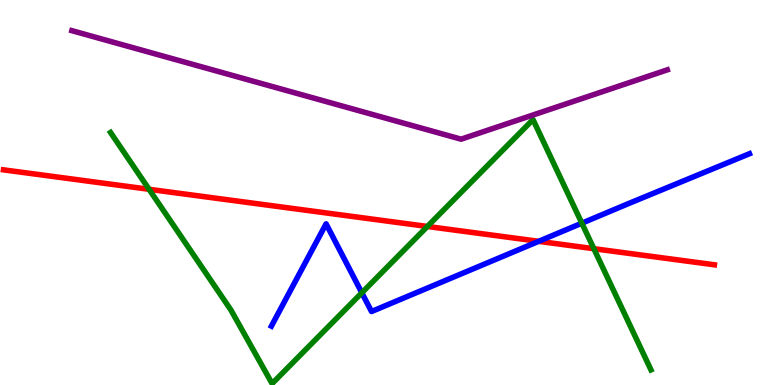[{'lines': ['blue', 'red'], 'intersections': [{'x': 6.95, 'y': 3.73}]}, {'lines': ['green', 'red'], 'intersections': [{'x': 1.92, 'y': 5.08}, {'x': 5.51, 'y': 4.12}, {'x': 7.66, 'y': 3.54}]}, {'lines': ['purple', 'red'], 'intersections': []}, {'lines': ['blue', 'green'], 'intersections': [{'x': 4.67, 'y': 2.4}, {'x': 7.51, 'y': 4.2}]}, {'lines': ['blue', 'purple'], 'intersections': []}, {'lines': ['green', 'purple'], 'intersections': []}]